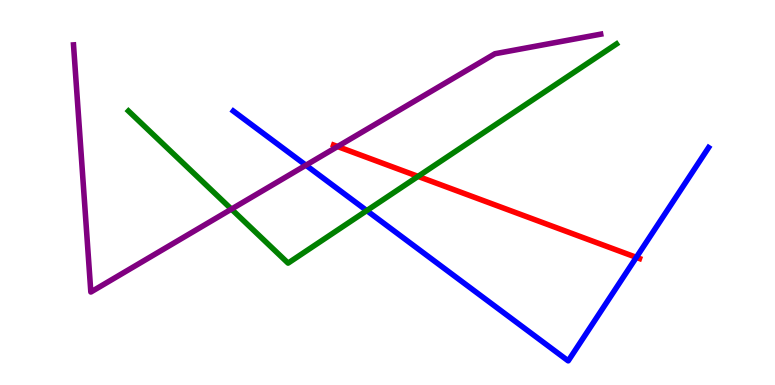[{'lines': ['blue', 'red'], 'intersections': [{'x': 8.21, 'y': 3.32}]}, {'lines': ['green', 'red'], 'intersections': [{'x': 5.39, 'y': 5.42}]}, {'lines': ['purple', 'red'], 'intersections': [{'x': 4.36, 'y': 6.19}]}, {'lines': ['blue', 'green'], 'intersections': [{'x': 4.73, 'y': 4.53}]}, {'lines': ['blue', 'purple'], 'intersections': [{'x': 3.95, 'y': 5.71}]}, {'lines': ['green', 'purple'], 'intersections': [{'x': 2.99, 'y': 4.57}]}]